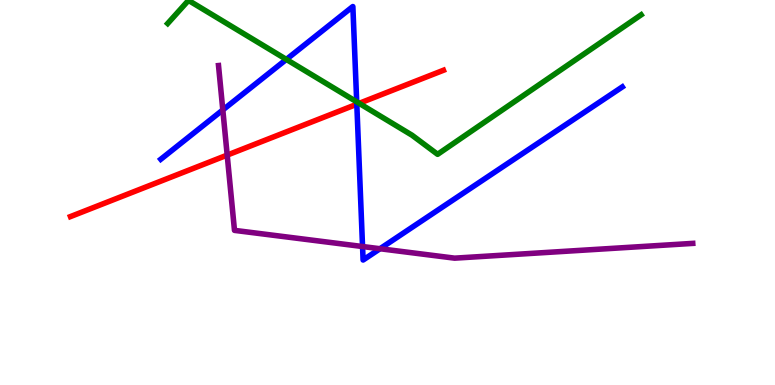[{'lines': ['blue', 'red'], 'intersections': [{'x': 4.6, 'y': 7.29}]}, {'lines': ['green', 'red'], 'intersections': [{'x': 4.63, 'y': 7.32}]}, {'lines': ['purple', 'red'], 'intersections': [{'x': 2.93, 'y': 5.97}]}, {'lines': ['blue', 'green'], 'intersections': [{'x': 3.69, 'y': 8.46}, {'x': 4.6, 'y': 7.35}]}, {'lines': ['blue', 'purple'], 'intersections': [{'x': 2.87, 'y': 7.14}, {'x': 4.68, 'y': 3.6}, {'x': 4.9, 'y': 3.54}]}, {'lines': ['green', 'purple'], 'intersections': []}]